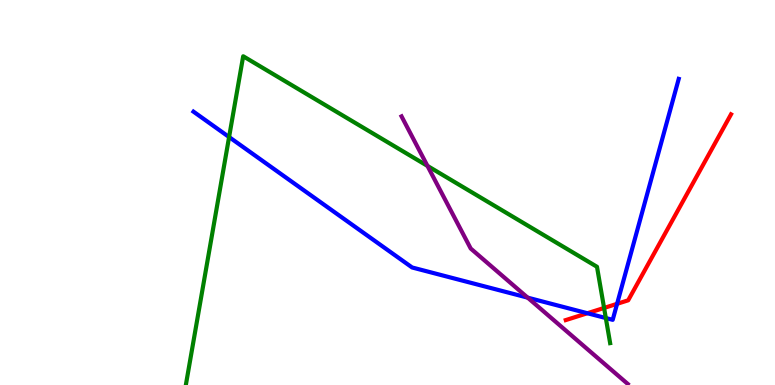[{'lines': ['blue', 'red'], 'intersections': [{'x': 7.58, 'y': 1.86}, {'x': 7.96, 'y': 2.11}]}, {'lines': ['green', 'red'], 'intersections': [{'x': 7.79, 'y': 2.0}]}, {'lines': ['purple', 'red'], 'intersections': []}, {'lines': ['blue', 'green'], 'intersections': [{'x': 2.96, 'y': 6.44}, {'x': 7.82, 'y': 1.74}]}, {'lines': ['blue', 'purple'], 'intersections': [{'x': 6.81, 'y': 2.27}]}, {'lines': ['green', 'purple'], 'intersections': [{'x': 5.52, 'y': 5.69}]}]